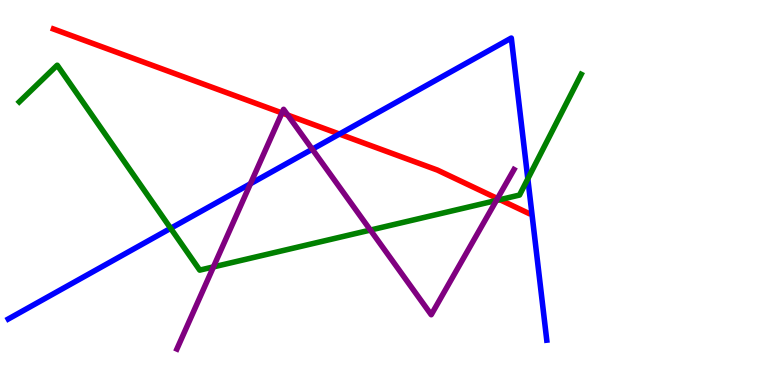[{'lines': ['blue', 'red'], 'intersections': [{'x': 4.38, 'y': 6.52}]}, {'lines': ['green', 'red'], 'intersections': [{'x': 6.45, 'y': 4.81}]}, {'lines': ['purple', 'red'], 'intersections': [{'x': 3.64, 'y': 7.07}, {'x': 3.71, 'y': 7.01}, {'x': 6.42, 'y': 4.84}]}, {'lines': ['blue', 'green'], 'intersections': [{'x': 2.2, 'y': 4.07}, {'x': 6.81, 'y': 5.36}]}, {'lines': ['blue', 'purple'], 'intersections': [{'x': 3.23, 'y': 5.23}, {'x': 4.03, 'y': 6.12}]}, {'lines': ['green', 'purple'], 'intersections': [{'x': 2.75, 'y': 3.07}, {'x': 4.78, 'y': 4.02}, {'x': 6.4, 'y': 4.79}]}]